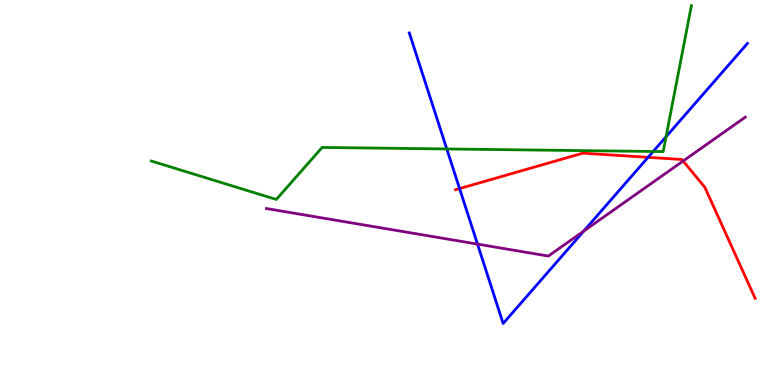[{'lines': ['blue', 'red'], 'intersections': [{'x': 5.93, 'y': 5.1}, {'x': 8.36, 'y': 5.91}]}, {'lines': ['green', 'red'], 'intersections': []}, {'lines': ['purple', 'red'], 'intersections': [{'x': 8.81, 'y': 5.82}]}, {'lines': ['blue', 'green'], 'intersections': [{'x': 5.76, 'y': 6.13}, {'x': 8.43, 'y': 6.07}, {'x': 8.59, 'y': 6.45}]}, {'lines': ['blue', 'purple'], 'intersections': [{'x': 6.16, 'y': 3.66}, {'x': 7.53, 'y': 4.0}]}, {'lines': ['green', 'purple'], 'intersections': []}]